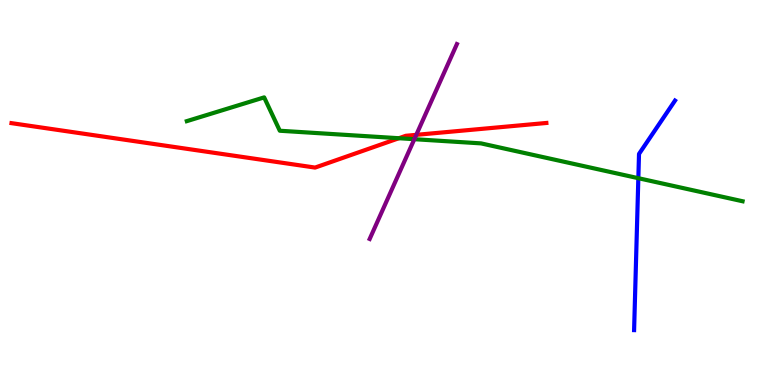[{'lines': ['blue', 'red'], 'intersections': []}, {'lines': ['green', 'red'], 'intersections': [{'x': 5.15, 'y': 6.41}]}, {'lines': ['purple', 'red'], 'intersections': [{'x': 5.37, 'y': 6.5}]}, {'lines': ['blue', 'green'], 'intersections': [{'x': 8.24, 'y': 5.37}]}, {'lines': ['blue', 'purple'], 'intersections': []}, {'lines': ['green', 'purple'], 'intersections': [{'x': 5.35, 'y': 6.38}]}]